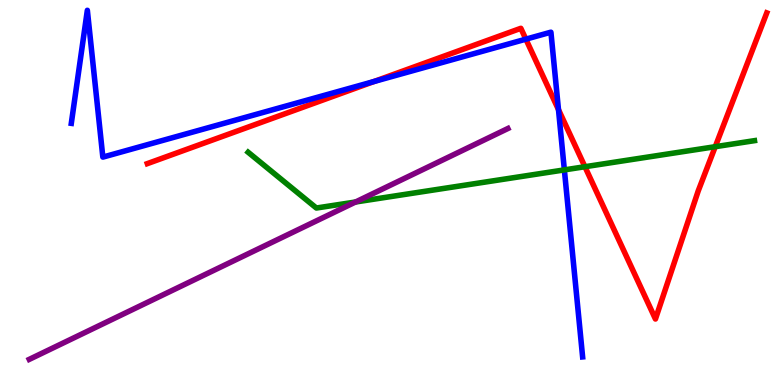[{'lines': ['blue', 'red'], 'intersections': [{'x': 4.83, 'y': 7.88}, {'x': 6.79, 'y': 8.98}, {'x': 7.21, 'y': 7.15}]}, {'lines': ['green', 'red'], 'intersections': [{'x': 7.55, 'y': 5.67}, {'x': 9.23, 'y': 6.19}]}, {'lines': ['purple', 'red'], 'intersections': []}, {'lines': ['blue', 'green'], 'intersections': [{'x': 7.28, 'y': 5.59}]}, {'lines': ['blue', 'purple'], 'intersections': []}, {'lines': ['green', 'purple'], 'intersections': [{'x': 4.59, 'y': 4.75}]}]